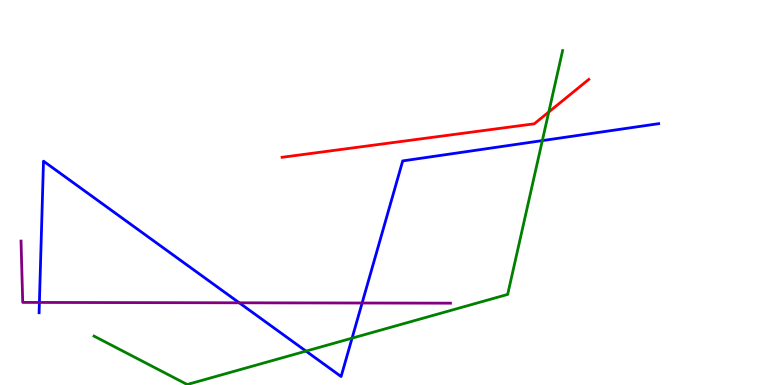[{'lines': ['blue', 'red'], 'intersections': []}, {'lines': ['green', 'red'], 'intersections': [{'x': 7.08, 'y': 7.09}]}, {'lines': ['purple', 'red'], 'intersections': []}, {'lines': ['blue', 'green'], 'intersections': [{'x': 3.95, 'y': 0.88}, {'x': 4.54, 'y': 1.22}, {'x': 7.0, 'y': 6.35}]}, {'lines': ['blue', 'purple'], 'intersections': [{'x': 0.508, 'y': 2.14}, {'x': 3.09, 'y': 2.14}, {'x': 4.67, 'y': 2.13}]}, {'lines': ['green', 'purple'], 'intersections': []}]